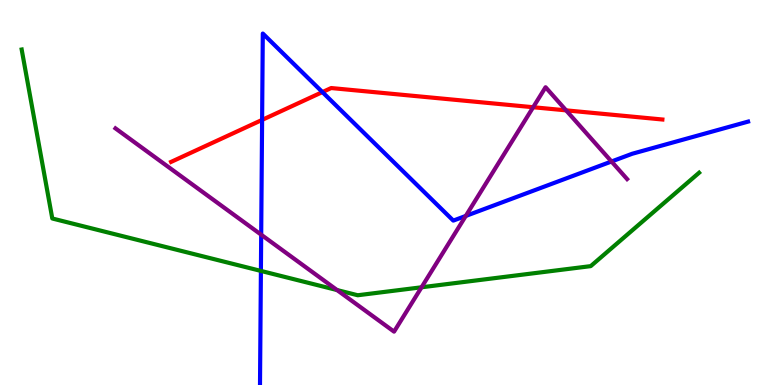[{'lines': ['blue', 'red'], 'intersections': [{'x': 3.38, 'y': 6.89}, {'x': 4.16, 'y': 7.61}]}, {'lines': ['green', 'red'], 'intersections': []}, {'lines': ['purple', 'red'], 'intersections': [{'x': 6.88, 'y': 7.21}, {'x': 7.3, 'y': 7.13}]}, {'lines': ['blue', 'green'], 'intersections': [{'x': 3.37, 'y': 2.96}]}, {'lines': ['blue', 'purple'], 'intersections': [{'x': 3.37, 'y': 3.9}, {'x': 6.01, 'y': 4.39}, {'x': 7.89, 'y': 5.81}]}, {'lines': ['green', 'purple'], 'intersections': [{'x': 4.35, 'y': 2.47}, {'x': 5.44, 'y': 2.54}]}]